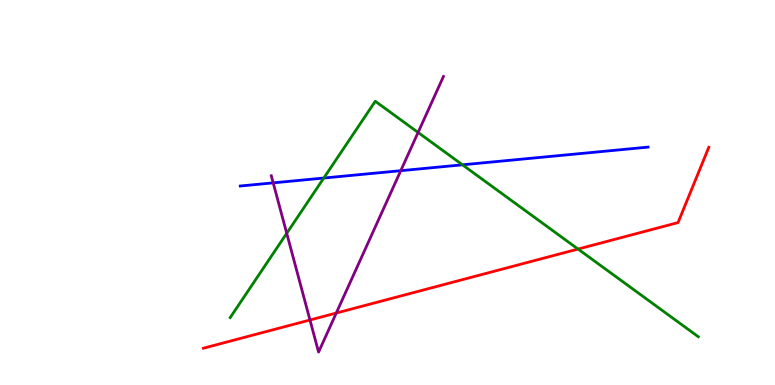[{'lines': ['blue', 'red'], 'intersections': []}, {'lines': ['green', 'red'], 'intersections': [{'x': 7.46, 'y': 3.53}]}, {'lines': ['purple', 'red'], 'intersections': [{'x': 4.0, 'y': 1.69}, {'x': 4.34, 'y': 1.87}]}, {'lines': ['blue', 'green'], 'intersections': [{'x': 4.18, 'y': 5.38}, {'x': 5.97, 'y': 5.72}]}, {'lines': ['blue', 'purple'], 'intersections': [{'x': 3.53, 'y': 5.25}, {'x': 5.17, 'y': 5.57}]}, {'lines': ['green', 'purple'], 'intersections': [{'x': 3.7, 'y': 3.94}, {'x': 5.39, 'y': 6.56}]}]